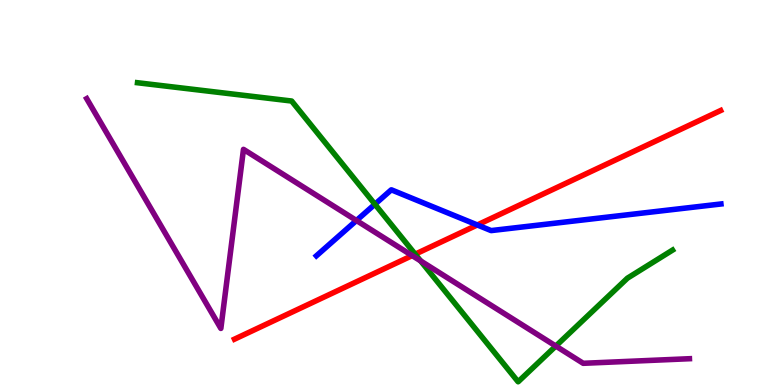[{'lines': ['blue', 'red'], 'intersections': [{'x': 6.16, 'y': 4.16}]}, {'lines': ['green', 'red'], 'intersections': [{'x': 5.36, 'y': 3.4}]}, {'lines': ['purple', 'red'], 'intersections': [{'x': 5.32, 'y': 3.36}]}, {'lines': ['blue', 'green'], 'intersections': [{'x': 4.84, 'y': 4.69}]}, {'lines': ['blue', 'purple'], 'intersections': [{'x': 4.6, 'y': 4.27}]}, {'lines': ['green', 'purple'], 'intersections': [{'x': 5.43, 'y': 3.22}, {'x': 7.17, 'y': 1.01}]}]